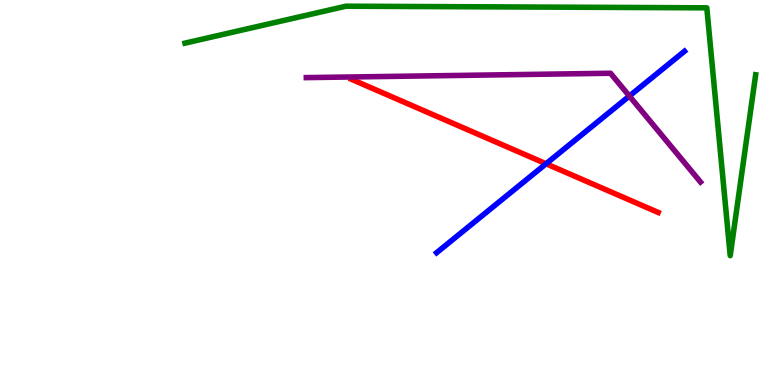[{'lines': ['blue', 'red'], 'intersections': [{'x': 7.05, 'y': 5.75}]}, {'lines': ['green', 'red'], 'intersections': []}, {'lines': ['purple', 'red'], 'intersections': []}, {'lines': ['blue', 'green'], 'intersections': []}, {'lines': ['blue', 'purple'], 'intersections': [{'x': 8.12, 'y': 7.51}]}, {'lines': ['green', 'purple'], 'intersections': []}]